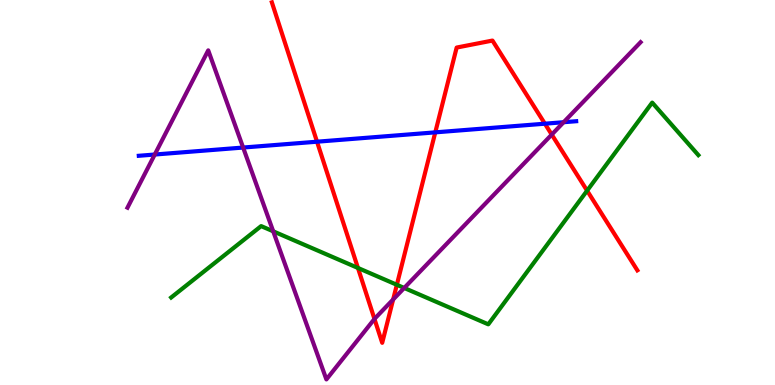[{'lines': ['blue', 'red'], 'intersections': [{'x': 4.09, 'y': 6.32}, {'x': 5.62, 'y': 6.56}, {'x': 7.03, 'y': 6.79}]}, {'lines': ['green', 'red'], 'intersections': [{'x': 4.62, 'y': 3.04}, {'x': 5.12, 'y': 2.6}, {'x': 7.58, 'y': 5.05}]}, {'lines': ['purple', 'red'], 'intersections': [{'x': 4.83, 'y': 1.72}, {'x': 5.07, 'y': 2.22}, {'x': 7.12, 'y': 6.5}]}, {'lines': ['blue', 'green'], 'intersections': []}, {'lines': ['blue', 'purple'], 'intersections': [{'x': 2.0, 'y': 5.99}, {'x': 3.14, 'y': 6.17}, {'x': 7.27, 'y': 6.83}]}, {'lines': ['green', 'purple'], 'intersections': [{'x': 3.53, 'y': 3.99}, {'x': 5.22, 'y': 2.52}]}]